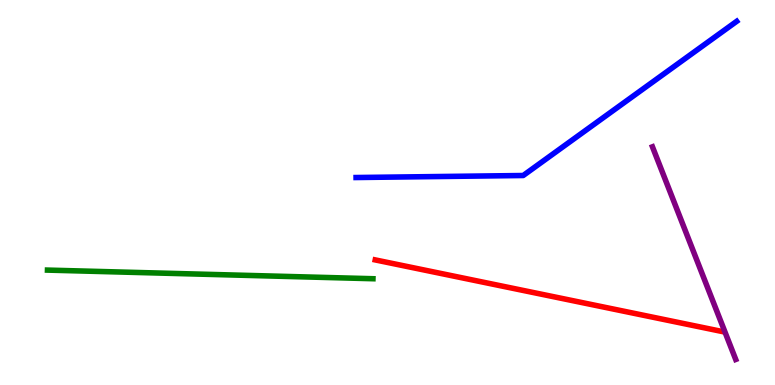[{'lines': ['blue', 'red'], 'intersections': []}, {'lines': ['green', 'red'], 'intersections': []}, {'lines': ['purple', 'red'], 'intersections': []}, {'lines': ['blue', 'green'], 'intersections': []}, {'lines': ['blue', 'purple'], 'intersections': []}, {'lines': ['green', 'purple'], 'intersections': []}]